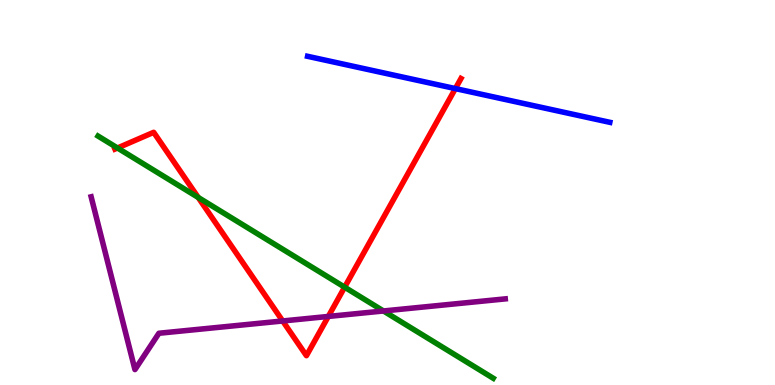[{'lines': ['blue', 'red'], 'intersections': [{'x': 5.88, 'y': 7.7}]}, {'lines': ['green', 'red'], 'intersections': [{'x': 1.52, 'y': 6.16}, {'x': 2.56, 'y': 4.87}, {'x': 4.45, 'y': 2.54}]}, {'lines': ['purple', 'red'], 'intersections': [{'x': 3.65, 'y': 1.66}, {'x': 4.24, 'y': 1.78}]}, {'lines': ['blue', 'green'], 'intersections': []}, {'lines': ['blue', 'purple'], 'intersections': []}, {'lines': ['green', 'purple'], 'intersections': [{'x': 4.95, 'y': 1.92}]}]